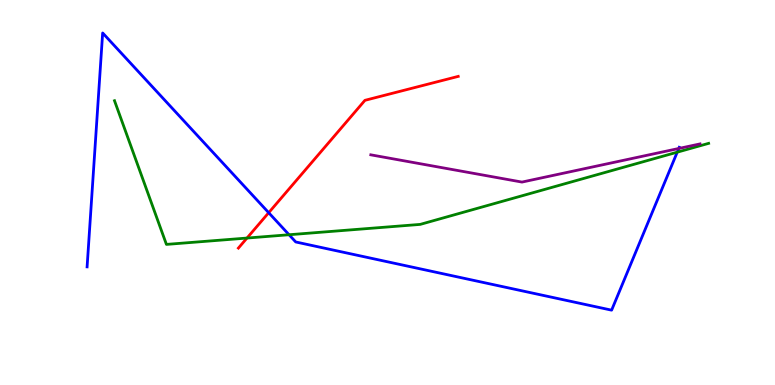[{'lines': ['blue', 'red'], 'intersections': [{'x': 3.47, 'y': 4.48}]}, {'lines': ['green', 'red'], 'intersections': [{'x': 3.19, 'y': 3.82}]}, {'lines': ['purple', 'red'], 'intersections': []}, {'lines': ['blue', 'green'], 'intersections': [{'x': 3.73, 'y': 3.9}, {'x': 8.74, 'y': 6.05}]}, {'lines': ['blue', 'purple'], 'intersections': [{'x': 8.76, 'y': 6.14}]}, {'lines': ['green', 'purple'], 'intersections': []}]